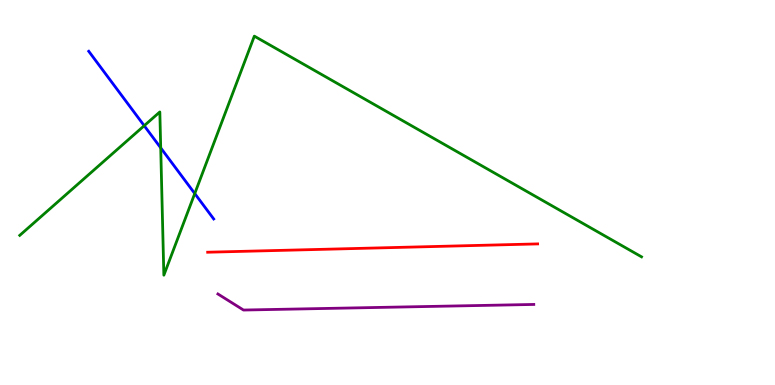[{'lines': ['blue', 'red'], 'intersections': []}, {'lines': ['green', 'red'], 'intersections': []}, {'lines': ['purple', 'red'], 'intersections': []}, {'lines': ['blue', 'green'], 'intersections': [{'x': 1.86, 'y': 6.73}, {'x': 2.07, 'y': 6.16}, {'x': 2.51, 'y': 4.97}]}, {'lines': ['blue', 'purple'], 'intersections': []}, {'lines': ['green', 'purple'], 'intersections': []}]